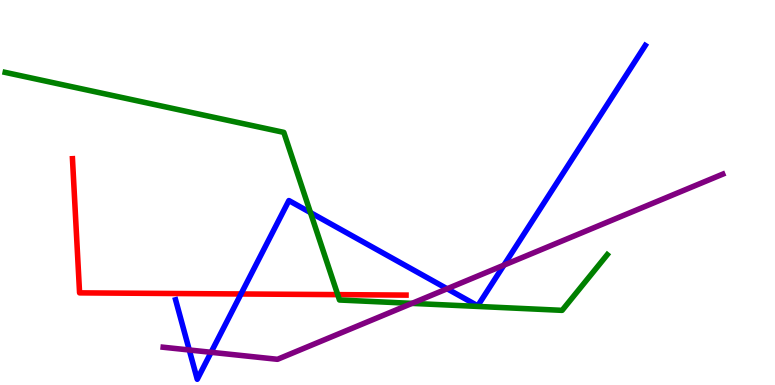[{'lines': ['blue', 'red'], 'intersections': [{'x': 3.11, 'y': 2.36}]}, {'lines': ['green', 'red'], 'intersections': [{'x': 4.36, 'y': 2.35}]}, {'lines': ['purple', 'red'], 'intersections': []}, {'lines': ['blue', 'green'], 'intersections': [{'x': 4.01, 'y': 4.48}]}, {'lines': ['blue', 'purple'], 'intersections': [{'x': 2.44, 'y': 0.909}, {'x': 2.72, 'y': 0.85}, {'x': 5.77, 'y': 2.5}, {'x': 6.5, 'y': 3.11}]}, {'lines': ['green', 'purple'], 'intersections': [{'x': 5.32, 'y': 2.12}]}]